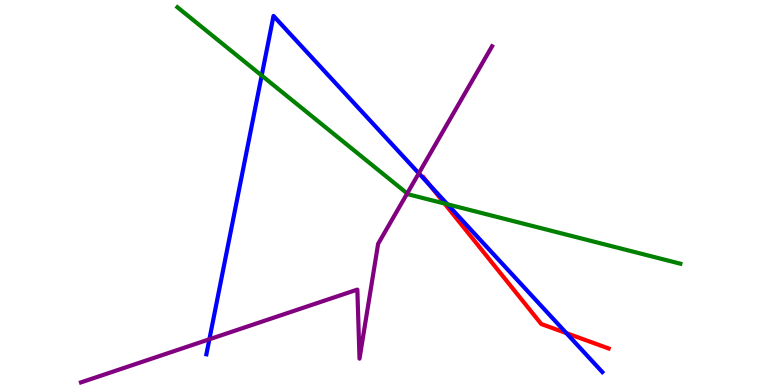[{'lines': ['blue', 'red'], 'intersections': [{'x': 5.55, 'y': 5.19}, {'x': 7.31, 'y': 1.35}]}, {'lines': ['green', 'red'], 'intersections': [{'x': 5.74, 'y': 4.71}]}, {'lines': ['purple', 'red'], 'intersections': []}, {'lines': ['blue', 'green'], 'intersections': [{'x': 3.38, 'y': 8.04}, {'x': 5.77, 'y': 4.69}]}, {'lines': ['blue', 'purple'], 'intersections': [{'x': 2.7, 'y': 1.19}, {'x': 5.4, 'y': 5.5}]}, {'lines': ['green', 'purple'], 'intersections': [{'x': 5.25, 'y': 4.98}]}]